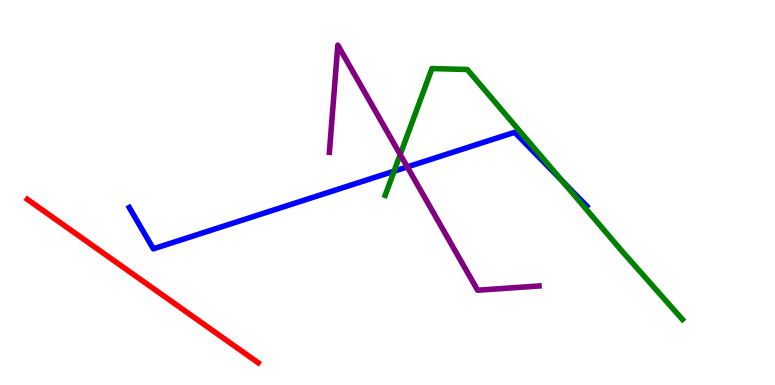[{'lines': ['blue', 'red'], 'intersections': []}, {'lines': ['green', 'red'], 'intersections': []}, {'lines': ['purple', 'red'], 'intersections': []}, {'lines': ['blue', 'green'], 'intersections': [{'x': 5.09, 'y': 5.55}, {'x': 7.25, 'y': 5.31}]}, {'lines': ['blue', 'purple'], 'intersections': [{'x': 5.26, 'y': 5.66}]}, {'lines': ['green', 'purple'], 'intersections': [{'x': 5.16, 'y': 5.99}]}]